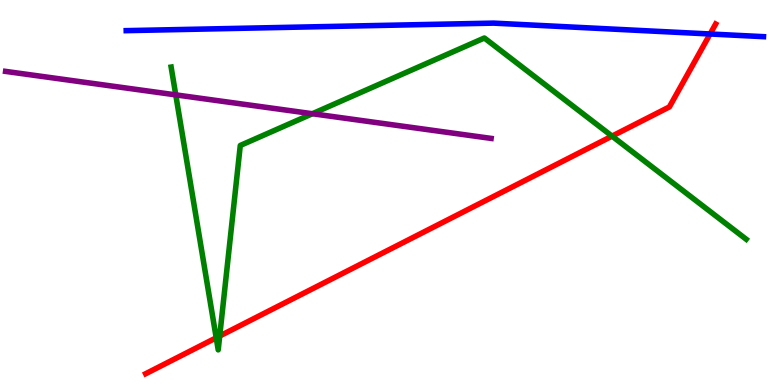[{'lines': ['blue', 'red'], 'intersections': [{'x': 9.16, 'y': 9.12}]}, {'lines': ['green', 'red'], 'intersections': [{'x': 2.79, 'y': 1.23}, {'x': 2.84, 'y': 1.27}, {'x': 7.9, 'y': 6.46}]}, {'lines': ['purple', 'red'], 'intersections': []}, {'lines': ['blue', 'green'], 'intersections': []}, {'lines': ['blue', 'purple'], 'intersections': []}, {'lines': ['green', 'purple'], 'intersections': [{'x': 2.27, 'y': 7.54}, {'x': 4.03, 'y': 7.05}]}]